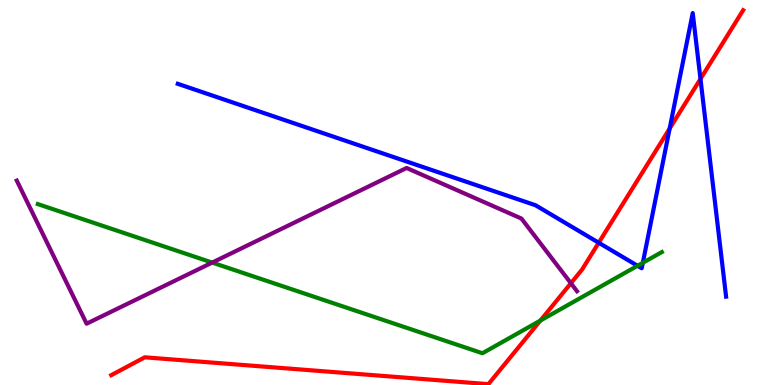[{'lines': ['blue', 'red'], 'intersections': [{'x': 7.73, 'y': 3.7}, {'x': 8.64, 'y': 6.66}, {'x': 9.04, 'y': 7.95}]}, {'lines': ['green', 'red'], 'intersections': [{'x': 6.97, 'y': 1.67}]}, {'lines': ['purple', 'red'], 'intersections': [{'x': 7.37, 'y': 2.64}]}, {'lines': ['blue', 'green'], 'intersections': [{'x': 8.23, 'y': 3.1}, {'x': 8.29, 'y': 3.17}]}, {'lines': ['blue', 'purple'], 'intersections': []}, {'lines': ['green', 'purple'], 'intersections': [{'x': 2.74, 'y': 3.18}]}]